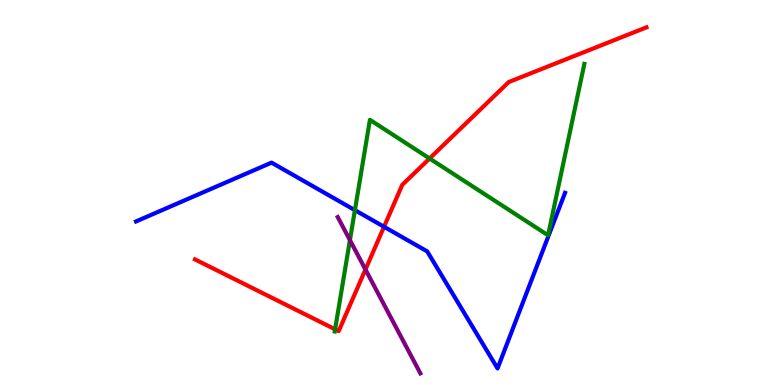[{'lines': ['blue', 'red'], 'intersections': [{'x': 4.96, 'y': 4.11}]}, {'lines': ['green', 'red'], 'intersections': [{'x': 4.32, 'y': 1.45}, {'x': 5.54, 'y': 5.88}]}, {'lines': ['purple', 'red'], 'intersections': [{'x': 4.72, 'y': 3.0}]}, {'lines': ['blue', 'green'], 'intersections': [{'x': 4.58, 'y': 4.54}]}, {'lines': ['blue', 'purple'], 'intersections': []}, {'lines': ['green', 'purple'], 'intersections': [{'x': 4.52, 'y': 3.76}]}]